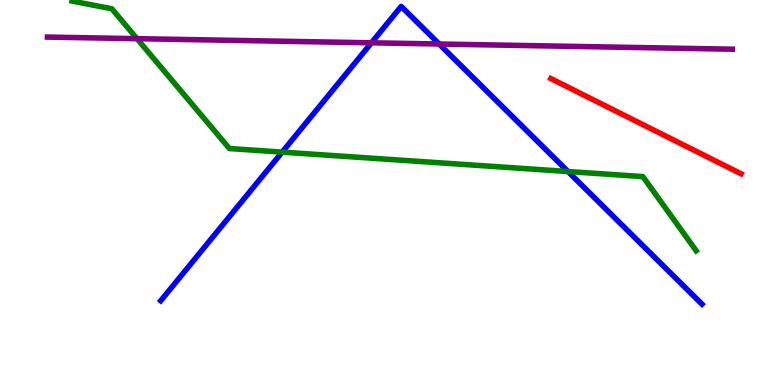[{'lines': ['blue', 'red'], 'intersections': []}, {'lines': ['green', 'red'], 'intersections': []}, {'lines': ['purple', 'red'], 'intersections': []}, {'lines': ['blue', 'green'], 'intersections': [{'x': 3.64, 'y': 6.05}, {'x': 7.33, 'y': 5.54}]}, {'lines': ['blue', 'purple'], 'intersections': [{'x': 4.79, 'y': 8.89}, {'x': 5.67, 'y': 8.86}]}, {'lines': ['green', 'purple'], 'intersections': [{'x': 1.77, 'y': 9.0}]}]